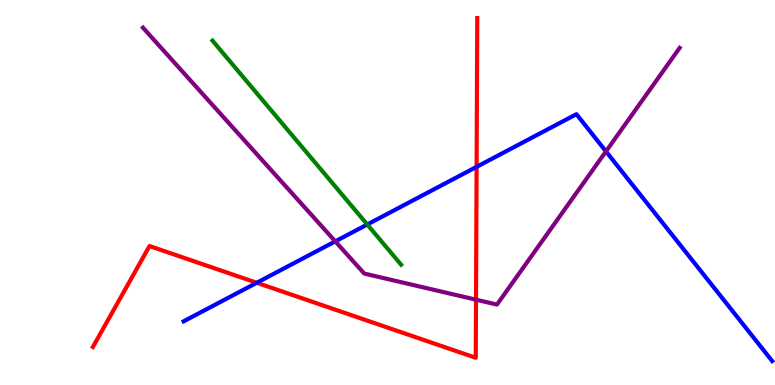[{'lines': ['blue', 'red'], 'intersections': [{'x': 3.31, 'y': 2.66}, {'x': 6.15, 'y': 5.67}]}, {'lines': ['green', 'red'], 'intersections': []}, {'lines': ['purple', 'red'], 'intersections': [{'x': 6.14, 'y': 2.22}]}, {'lines': ['blue', 'green'], 'intersections': [{'x': 4.74, 'y': 4.17}]}, {'lines': ['blue', 'purple'], 'intersections': [{'x': 4.33, 'y': 3.73}, {'x': 7.82, 'y': 6.07}]}, {'lines': ['green', 'purple'], 'intersections': []}]